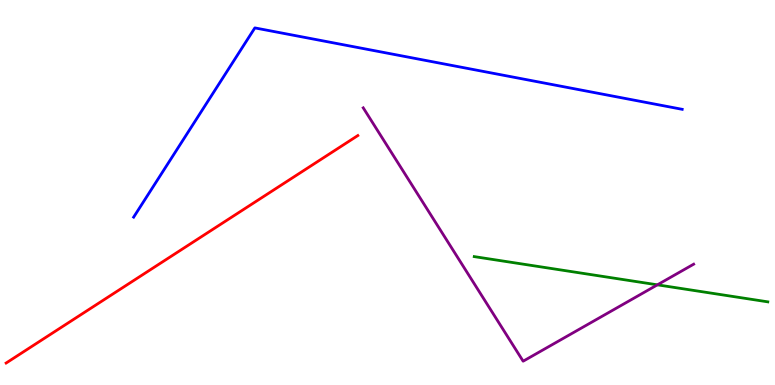[{'lines': ['blue', 'red'], 'intersections': []}, {'lines': ['green', 'red'], 'intersections': []}, {'lines': ['purple', 'red'], 'intersections': []}, {'lines': ['blue', 'green'], 'intersections': []}, {'lines': ['blue', 'purple'], 'intersections': []}, {'lines': ['green', 'purple'], 'intersections': [{'x': 8.48, 'y': 2.6}]}]